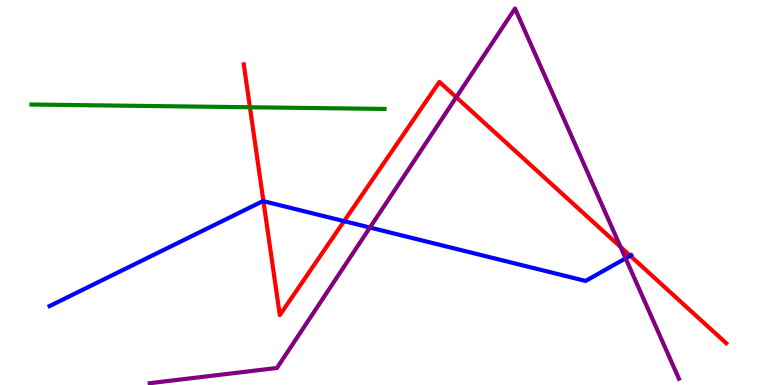[{'lines': ['blue', 'red'], 'intersections': [{'x': 3.4, 'y': 4.77}, {'x': 4.44, 'y': 4.26}, {'x': 8.13, 'y': 3.36}]}, {'lines': ['green', 'red'], 'intersections': [{'x': 3.22, 'y': 7.21}]}, {'lines': ['purple', 'red'], 'intersections': [{'x': 5.89, 'y': 7.47}, {'x': 8.01, 'y': 3.59}]}, {'lines': ['blue', 'green'], 'intersections': []}, {'lines': ['blue', 'purple'], 'intersections': [{'x': 4.77, 'y': 4.09}, {'x': 8.07, 'y': 3.29}]}, {'lines': ['green', 'purple'], 'intersections': []}]